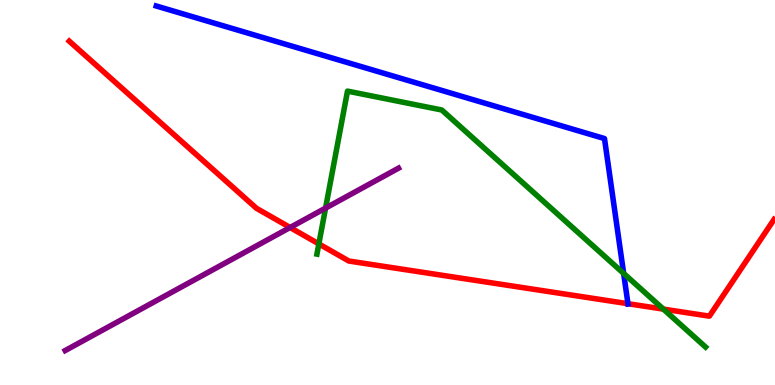[{'lines': ['blue', 'red'], 'intersections': [{'x': 8.1, 'y': 2.11}]}, {'lines': ['green', 'red'], 'intersections': [{'x': 4.11, 'y': 3.66}, {'x': 8.56, 'y': 1.97}]}, {'lines': ['purple', 'red'], 'intersections': [{'x': 3.74, 'y': 4.09}]}, {'lines': ['blue', 'green'], 'intersections': [{'x': 8.05, 'y': 2.9}]}, {'lines': ['blue', 'purple'], 'intersections': []}, {'lines': ['green', 'purple'], 'intersections': [{'x': 4.2, 'y': 4.59}]}]